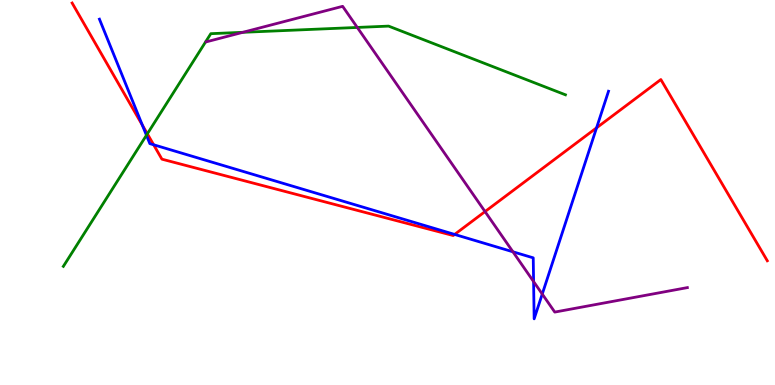[{'lines': ['blue', 'red'], 'intersections': [{'x': 1.84, 'y': 6.75}, {'x': 1.98, 'y': 6.24}, {'x': 5.87, 'y': 3.91}, {'x': 7.7, 'y': 6.68}]}, {'lines': ['green', 'red'], 'intersections': [{'x': 1.9, 'y': 6.52}]}, {'lines': ['purple', 'red'], 'intersections': [{'x': 6.26, 'y': 4.5}]}, {'lines': ['blue', 'green'], 'intersections': [{'x': 1.89, 'y': 6.49}]}, {'lines': ['blue', 'purple'], 'intersections': [{'x': 6.62, 'y': 3.46}, {'x': 6.89, 'y': 2.69}, {'x': 7.0, 'y': 2.36}]}, {'lines': ['green', 'purple'], 'intersections': [{'x': 3.13, 'y': 9.16}, {'x': 4.61, 'y': 9.29}]}]